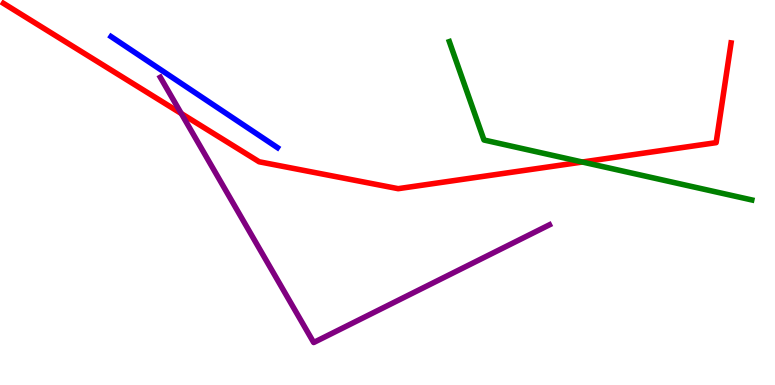[{'lines': ['blue', 'red'], 'intersections': []}, {'lines': ['green', 'red'], 'intersections': [{'x': 7.51, 'y': 5.79}]}, {'lines': ['purple', 'red'], 'intersections': [{'x': 2.34, 'y': 7.05}]}, {'lines': ['blue', 'green'], 'intersections': []}, {'lines': ['blue', 'purple'], 'intersections': []}, {'lines': ['green', 'purple'], 'intersections': []}]